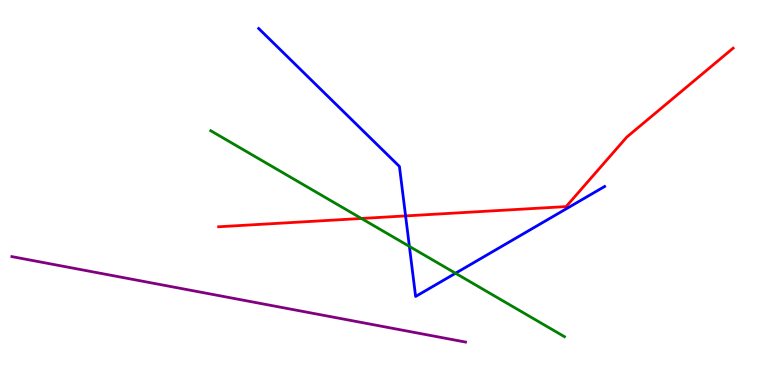[{'lines': ['blue', 'red'], 'intersections': [{'x': 5.23, 'y': 4.39}]}, {'lines': ['green', 'red'], 'intersections': [{'x': 4.66, 'y': 4.33}]}, {'lines': ['purple', 'red'], 'intersections': []}, {'lines': ['blue', 'green'], 'intersections': [{'x': 5.28, 'y': 3.6}, {'x': 5.88, 'y': 2.9}]}, {'lines': ['blue', 'purple'], 'intersections': []}, {'lines': ['green', 'purple'], 'intersections': []}]